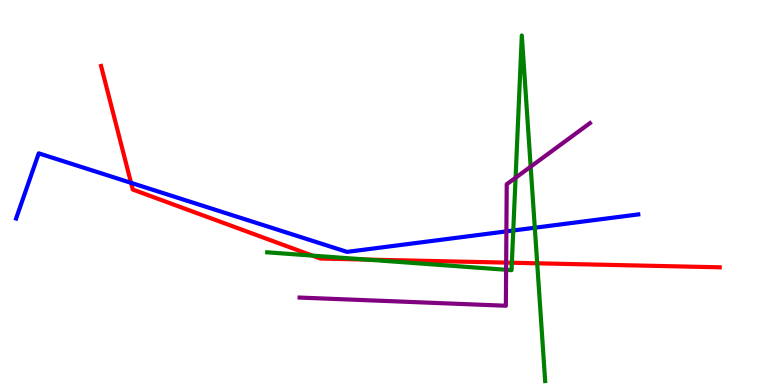[{'lines': ['blue', 'red'], 'intersections': [{'x': 1.69, 'y': 5.25}]}, {'lines': ['green', 'red'], 'intersections': [{'x': 4.03, 'y': 3.36}, {'x': 4.73, 'y': 3.26}, {'x': 6.6, 'y': 3.18}, {'x': 6.93, 'y': 3.16}]}, {'lines': ['purple', 'red'], 'intersections': [{'x': 6.53, 'y': 3.18}]}, {'lines': ['blue', 'green'], 'intersections': [{'x': 6.62, 'y': 4.01}, {'x': 6.9, 'y': 4.08}]}, {'lines': ['blue', 'purple'], 'intersections': [{'x': 6.53, 'y': 3.99}]}, {'lines': ['green', 'purple'], 'intersections': [{'x': 6.53, 'y': 2.99}, {'x': 6.65, 'y': 5.38}, {'x': 6.85, 'y': 5.67}]}]